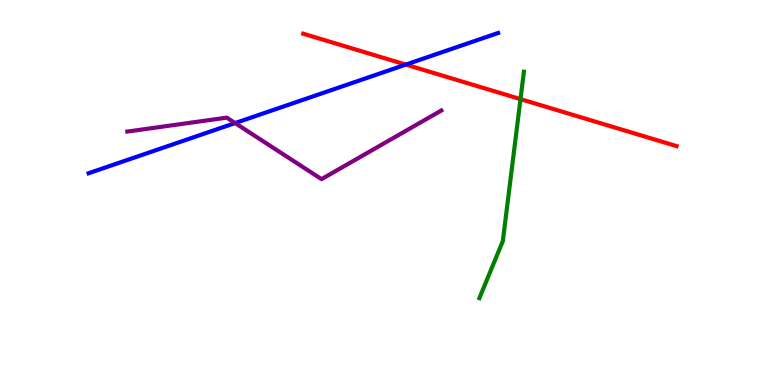[{'lines': ['blue', 'red'], 'intersections': [{'x': 5.24, 'y': 8.32}]}, {'lines': ['green', 'red'], 'intersections': [{'x': 6.72, 'y': 7.43}]}, {'lines': ['purple', 'red'], 'intersections': []}, {'lines': ['blue', 'green'], 'intersections': []}, {'lines': ['blue', 'purple'], 'intersections': [{'x': 3.03, 'y': 6.8}]}, {'lines': ['green', 'purple'], 'intersections': []}]